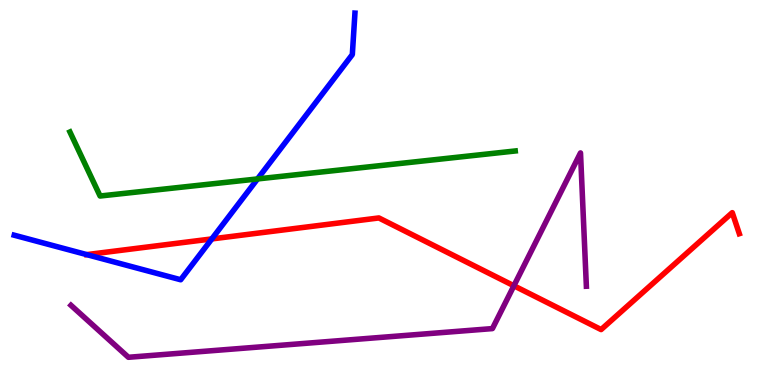[{'lines': ['blue', 'red'], 'intersections': [{'x': 2.73, 'y': 3.79}]}, {'lines': ['green', 'red'], 'intersections': []}, {'lines': ['purple', 'red'], 'intersections': [{'x': 6.63, 'y': 2.58}]}, {'lines': ['blue', 'green'], 'intersections': [{'x': 3.32, 'y': 5.35}]}, {'lines': ['blue', 'purple'], 'intersections': []}, {'lines': ['green', 'purple'], 'intersections': []}]